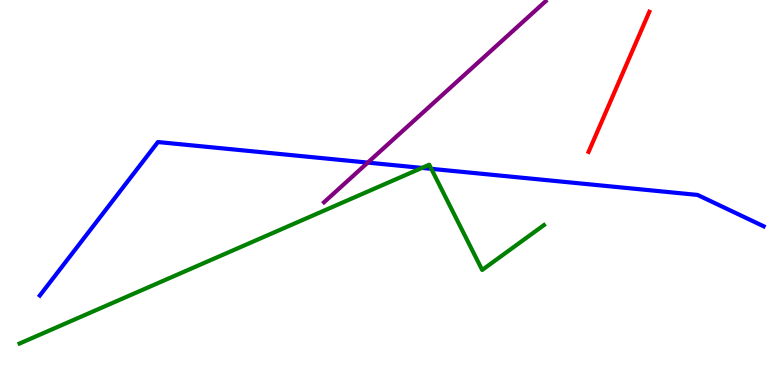[{'lines': ['blue', 'red'], 'intersections': []}, {'lines': ['green', 'red'], 'intersections': []}, {'lines': ['purple', 'red'], 'intersections': []}, {'lines': ['blue', 'green'], 'intersections': [{'x': 5.44, 'y': 5.64}, {'x': 5.57, 'y': 5.61}]}, {'lines': ['blue', 'purple'], 'intersections': [{'x': 4.75, 'y': 5.78}]}, {'lines': ['green', 'purple'], 'intersections': []}]